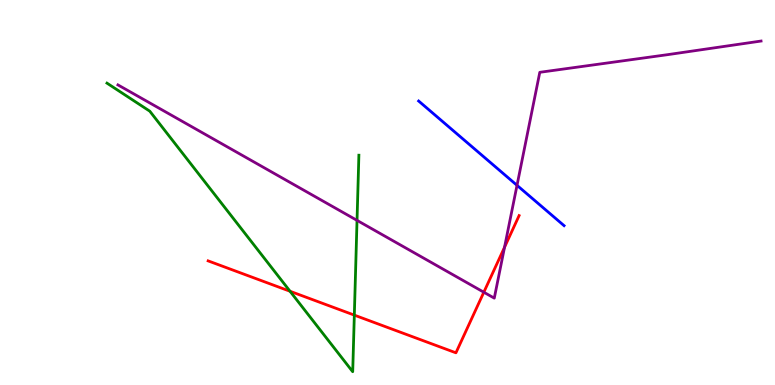[{'lines': ['blue', 'red'], 'intersections': []}, {'lines': ['green', 'red'], 'intersections': [{'x': 3.74, 'y': 2.43}, {'x': 4.57, 'y': 1.82}]}, {'lines': ['purple', 'red'], 'intersections': [{'x': 6.24, 'y': 2.41}, {'x': 6.51, 'y': 3.58}]}, {'lines': ['blue', 'green'], 'intersections': []}, {'lines': ['blue', 'purple'], 'intersections': [{'x': 6.67, 'y': 5.19}]}, {'lines': ['green', 'purple'], 'intersections': [{'x': 4.61, 'y': 4.28}]}]